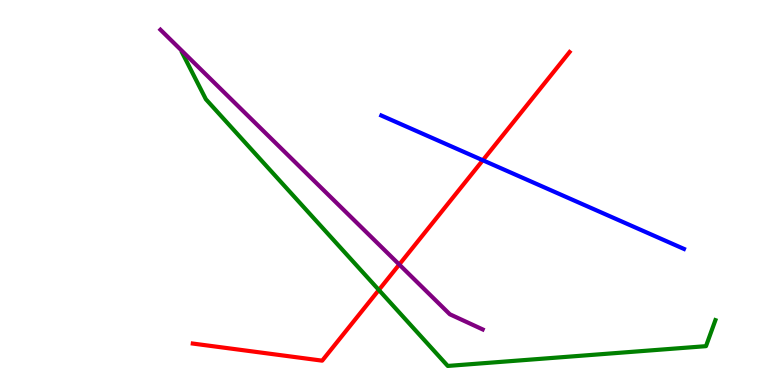[{'lines': ['blue', 'red'], 'intersections': [{'x': 6.23, 'y': 5.84}]}, {'lines': ['green', 'red'], 'intersections': [{'x': 4.89, 'y': 2.47}]}, {'lines': ['purple', 'red'], 'intersections': [{'x': 5.15, 'y': 3.13}]}, {'lines': ['blue', 'green'], 'intersections': []}, {'lines': ['blue', 'purple'], 'intersections': []}, {'lines': ['green', 'purple'], 'intersections': []}]